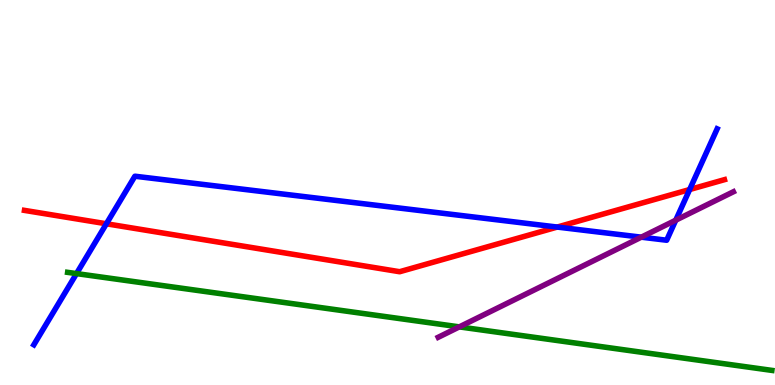[{'lines': ['blue', 'red'], 'intersections': [{'x': 1.37, 'y': 4.19}, {'x': 7.19, 'y': 4.1}, {'x': 8.9, 'y': 5.08}]}, {'lines': ['green', 'red'], 'intersections': []}, {'lines': ['purple', 'red'], 'intersections': []}, {'lines': ['blue', 'green'], 'intersections': [{'x': 0.987, 'y': 2.89}]}, {'lines': ['blue', 'purple'], 'intersections': [{'x': 8.27, 'y': 3.84}, {'x': 8.72, 'y': 4.28}]}, {'lines': ['green', 'purple'], 'intersections': [{'x': 5.93, 'y': 1.51}]}]